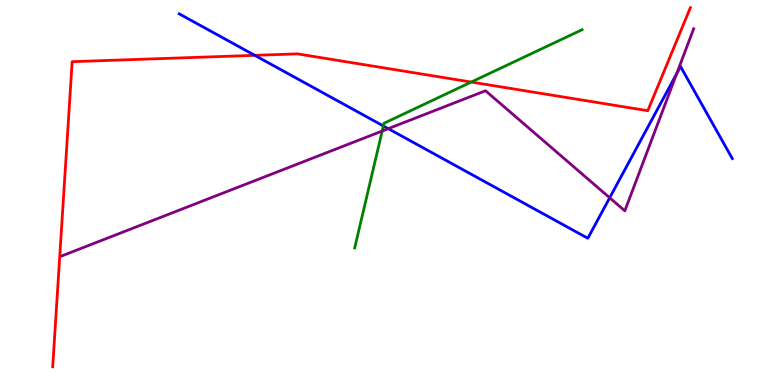[{'lines': ['blue', 'red'], 'intersections': [{'x': 3.29, 'y': 8.56}]}, {'lines': ['green', 'red'], 'intersections': [{'x': 6.08, 'y': 7.87}]}, {'lines': ['purple', 'red'], 'intersections': []}, {'lines': ['blue', 'green'], 'intersections': [{'x': 4.95, 'y': 6.73}]}, {'lines': ['blue', 'purple'], 'intersections': [{'x': 5.01, 'y': 6.66}, {'x': 7.87, 'y': 4.86}, {'x': 8.73, 'y': 8.08}]}, {'lines': ['green', 'purple'], 'intersections': [{'x': 4.93, 'y': 6.6}]}]